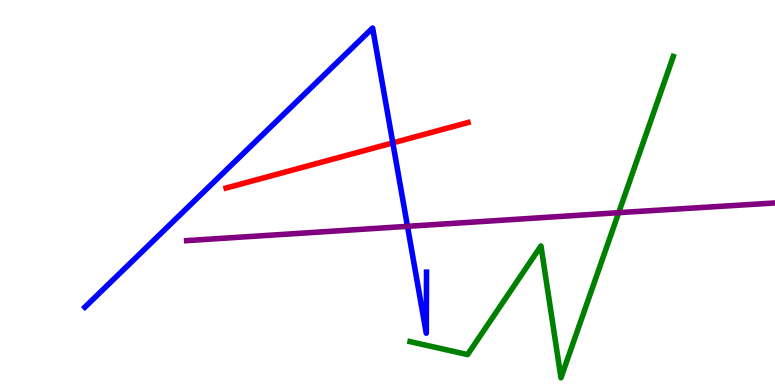[{'lines': ['blue', 'red'], 'intersections': [{'x': 5.07, 'y': 6.29}]}, {'lines': ['green', 'red'], 'intersections': []}, {'lines': ['purple', 'red'], 'intersections': []}, {'lines': ['blue', 'green'], 'intersections': []}, {'lines': ['blue', 'purple'], 'intersections': [{'x': 5.26, 'y': 4.12}]}, {'lines': ['green', 'purple'], 'intersections': [{'x': 7.98, 'y': 4.48}]}]